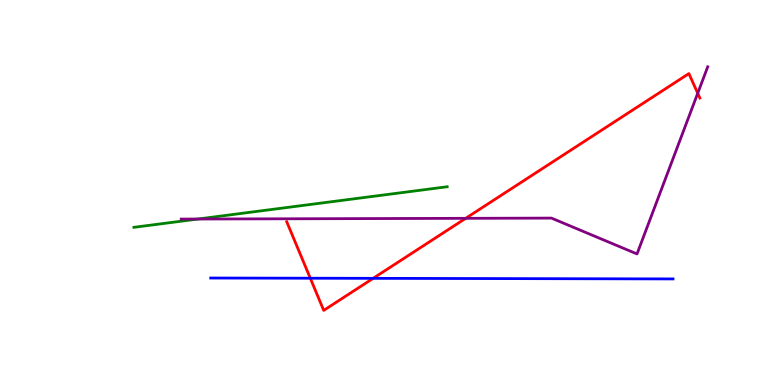[{'lines': ['blue', 'red'], 'intersections': [{'x': 4.0, 'y': 2.77}, {'x': 4.81, 'y': 2.77}]}, {'lines': ['green', 'red'], 'intersections': []}, {'lines': ['purple', 'red'], 'intersections': [{'x': 6.01, 'y': 4.33}, {'x': 9.0, 'y': 7.58}]}, {'lines': ['blue', 'green'], 'intersections': []}, {'lines': ['blue', 'purple'], 'intersections': []}, {'lines': ['green', 'purple'], 'intersections': [{'x': 2.56, 'y': 4.31}]}]